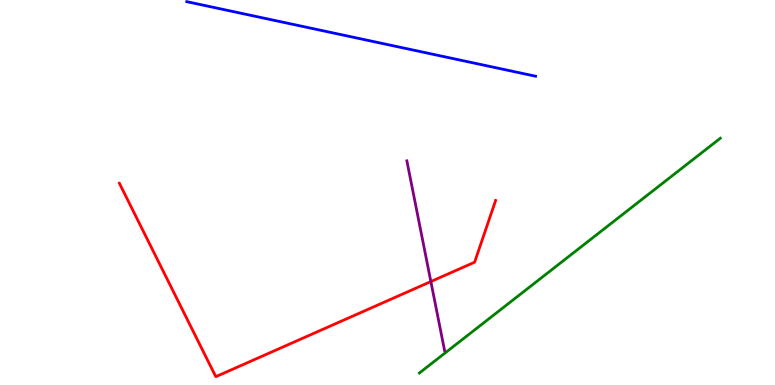[{'lines': ['blue', 'red'], 'intersections': []}, {'lines': ['green', 'red'], 'intersections': []}, {'lines': ['purple', 'red'], 'intersections': [{'x': 5.56, 'y': 2.69}]}, {'lines': ['blue', 'green'], 'intersections': []}, {'lines': ['blue', 'purple'], 'intersections': []}, {'lines': ['green', 'purple'], 'intersections': []}]